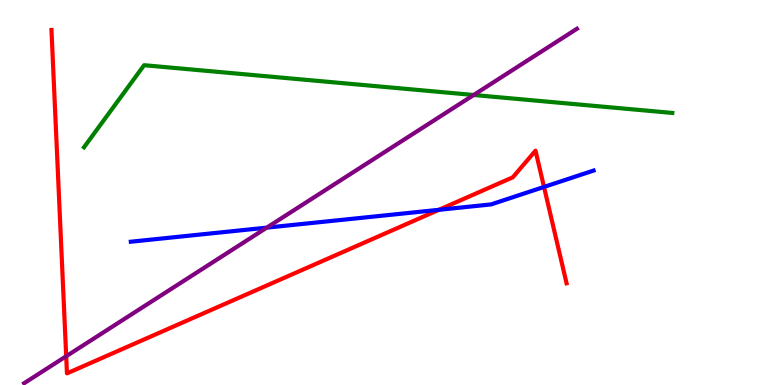[{'lines': ['blue', 'red'], 'intersections': [{'x': 5.66, 'y': 4.55}, {'x': 7.02, 'y': 5.14}]}, {'lines': ['green', 'red'], 'intersections': []}, {'lines': ['purple', 'red'], 'intersections': [{'x': 0.854, 'y': 0.747}]}, {'lines': ['blue', 'green'], 'intersections': []}, {'lines': ['blue', 'purple'], 'intersections': [{'x': 3.44, 'y': 4.09}]}, {'lines': ['green', 'purple'], 'intersections': [{'x': 6.11, 'y': 7.53}]}]